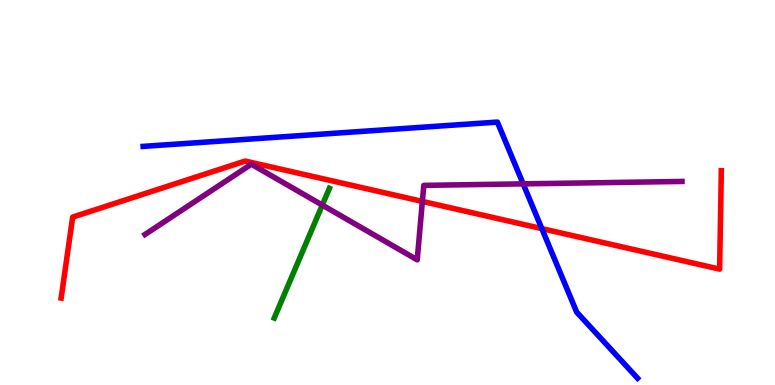[{'lines': ['blue', 'red'], 'intersections': [{'x': 6.99, 'y': 4.06}]}, {'lines': ['green', 'red'], 'intersections': []}, {'lines': ['purple', 'red'], 'intersections': [{'x': 5.45, 'y': 4.77}]}, {'lines': ['blue', 'green'], 'intersections': []}, {'lines': ['blue', 'purple'], 'intersections': [{'x': 6.75, 'y': 5.22}]}, {'lines': ['green', 'purple'], 'intersections': [{'x': 4.16, 'y': 4.67}]}]